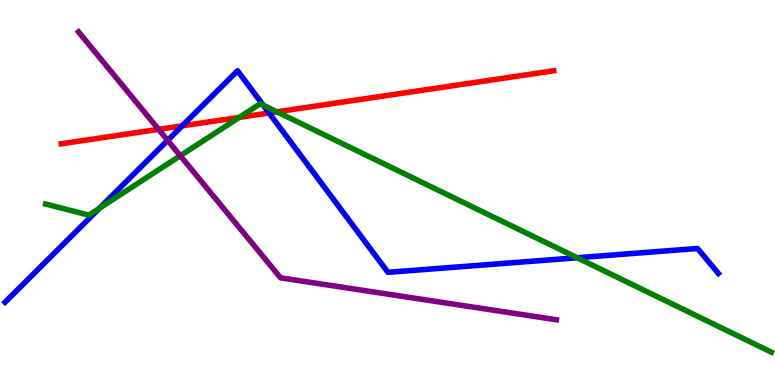[{'lines': ['blue', 'red'], 'intersections': [{'x': 2.35, 'y': 6.73}, {'x': 3.47, 'y': 7.07}]}, {'lines': ['green', 'red'], 'intersections': [{'x': 3.09, 'y': 6.95}, {'x': 3.57, 'y': 7.1}]}, {'lines': ['purple', 'red'], 'intersections': [{'x': 2.05, 'y': 6.64}]}, {'lines': ['blue', 'green'], 'intersections': [{'x': 1.28, 'y': 4.59}, {'x': 3.4, 'y': 7.27}, {'x': 7.45, 'y': 3.31}]}, {'lines': ['blue', 'purple'], 'intersections': [{'x': 2.16, 'y': 6.35}]}, {'lines': ['green', 'purple'], 'intersections': [{'x': 2.33, 'y': 5.96}]}]